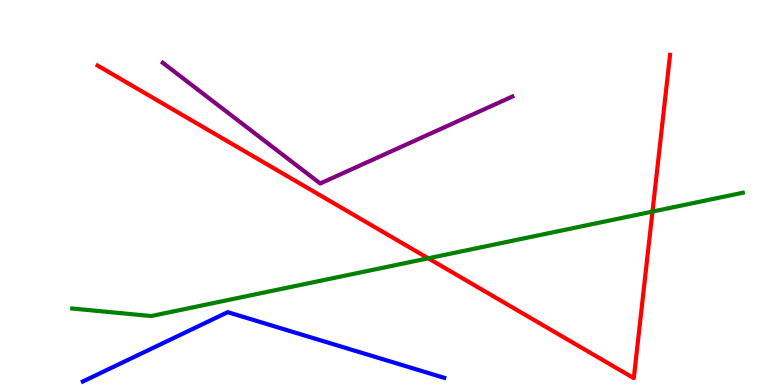[{'lines': ['blue', 'red'], 'intersections': []}, {'lines': ['green', 'red'], 'intersections': [{'x': 5.53, 'y': 3.29}, {'x': 8.42, 'y': 4.5}]}, {'lines': ['purple', 'red'], 'intersections': []}, {'lines': ['blue', 'green'], 'intersections': []}, {'lines': ['blue', 'purple'], 'intersections': []}, {'lines': ['green', 'purple'], 'intersections': []}]